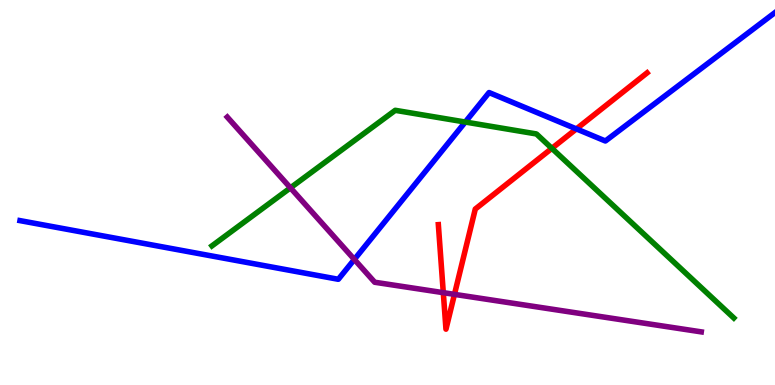[{'lines': ['blue', 'red'], 'intersections': [{'x': 7.44, 'y': 6.65}]}, {'lines': ['green', 'red'], 'intersections': [{'x': 7.12, 'y': 6.15}]}, {'lines': ['purple', 'red'], 'intersections': [{'x': 5.72, 'y': 2.4}, {'x': 5.86, 'y': 2.35}]}, {'lines': ['blue', 'green'], 'intersections': [{'x': 6.0, 'y': 6.83}]}, {'lines': ['blue', 'purple'], 'intersections': [{'x': 4.57, 'y': 3.26}]}, {'lines': ['green', 'purple'], 'intersections': [{'x': 3.75, 'y': 5.12}]}]